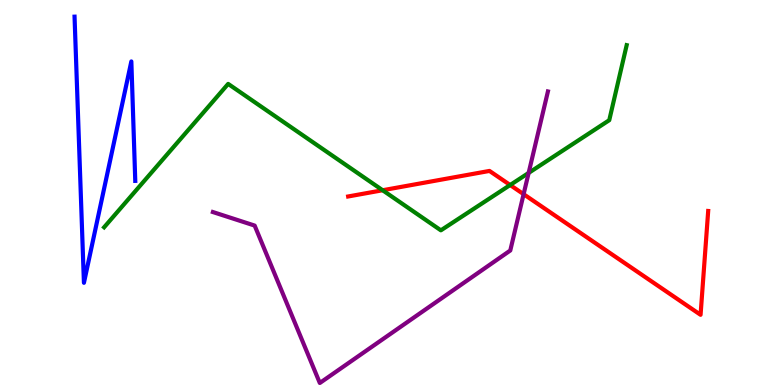[{'lines': ['blue', 'red'], 'intersections': []}, {'lines': ['green', 'red'], 'intersections': [{'x': 4.94, 'y': 5.06}, {'x': 6.58, 'y': 5.19}]}, {'lines': ['purple', 'red'], 'intersections': [{'x': 6.76, 'y': 4.96}]}, {'lines': ['blue', 'green'], 'intersections': []}, {'lines': ['blue', 'purple'], 'intersections': []}, {'lines': ['green', 'purple'], 'intersections': [{'x': 6.82, 'y': 5.51}]}]